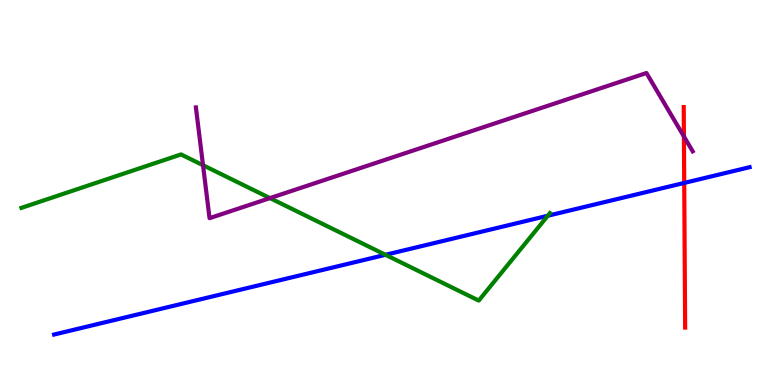[{'lines': ['blue', 'red'], 'intersections': [{'x': 8.83, 'y': 5.25}]}, {'lines': ['green', 'red'], 'intersections': []}, {'lines': ['purple', 'red'], 'intersections': [{'x': 8.82, 'y': 6.46}]}, {'lines': ['blue', 'green'], 'intersections': [{'x': 4.97, 'y': 3.38}, {'x': 7.07, 'y': 4.4}]}, {'lines': ['blue', 'purple'], 'intersections': []}, {'lines': ['green', 'purple'], 'intersections': [{'x': 2.62, 'y': 5.71}, {'x': 3.48, 'y': 4.85}]}]